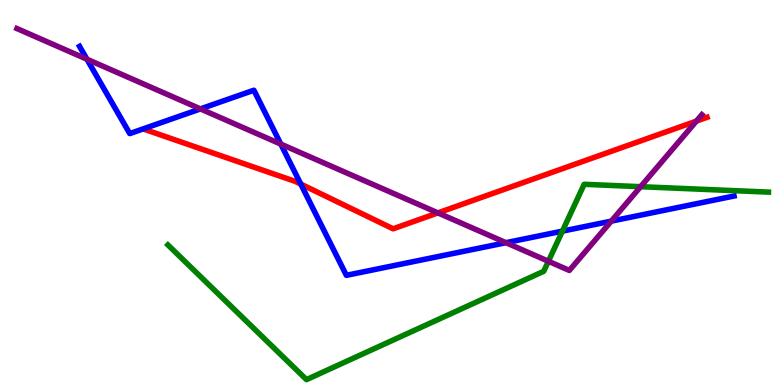[{'lines': ['blue', 'red'], 'intersections': [{'x': 3.88, 'y': 5.22}]}, {'lines': ['green', 'red'], 'intersections': []}, {'lines': ['purple', 'red'], 'intersections': [{'x': 5.65, 'y': 4.47}, {'x': 8.99, 'y': 6.85}]}, {'lines': ['blue', 'green'], 'intersections': [{'x': 7.26, 'y': 4.0}]}, {'lines': ['blue', 'purple'], 'intersections': [{'x': 1.12, 'y': 8.46}, {'x': 2.59, 'y': 7.17}, {'x': 3.62, 'y': 6.26}, {'x': 6.53, 'y': 3.7}, {'x': 7.89, 'y': 4.26}]}, {'lines': ['green', 'purple'], 'intersections': [{'x': 7.08, 'y': 3.21}, {'x': 8.27, 'y': 5.15}]}]